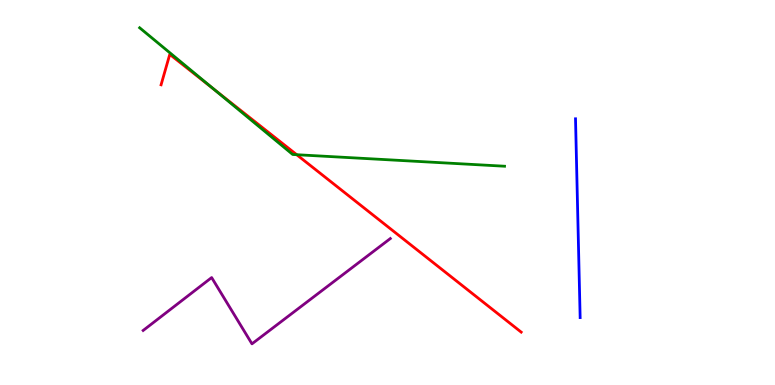[{'lines': ['blue', 'red'], 'intersections': []}, {'lines': ['green', 'red'], 'intersections': [{'x': 2.77, 'y': 7.67}, {'x': 3.83, 'y': 5.98}]}, {'lines': ['purple', 'red'], 'intersections': []}, {'lines': ['blue', 'green'], 'intersections': []}, {'lines': ['blue', 'purple'], 'intersections': []}, {'lines': ['green', 'purple'], 'intersections': []}]